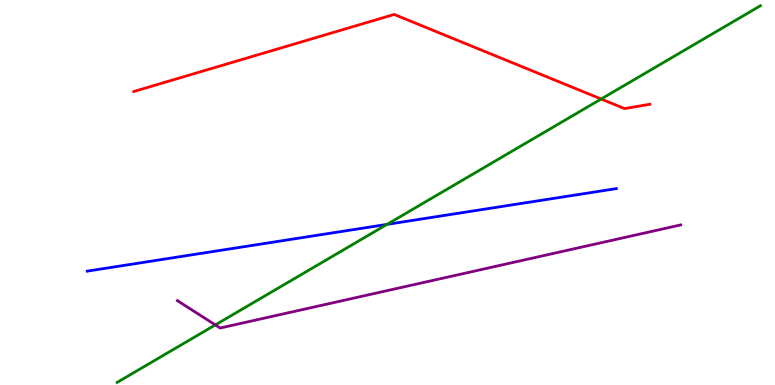[{'lines': ['blue', 'red'], 'intersections': []}, {'lines': ['green', 'red'], 'intersections': [{'x': 7.76, 'y': 7.43}]}, {'lines': ['purple', 'red'], 'intersections': []}, {'lines': ['blue', 'green'], 'intersections': [{'x': 4.99, 'y': 4.17}]}, {'lines': ['blue', 'purple'], 'intersections': []}, {'lines': ['green', 'purple'], 'intersections': [{'x': 2.78, 'y': 1.56}]}]